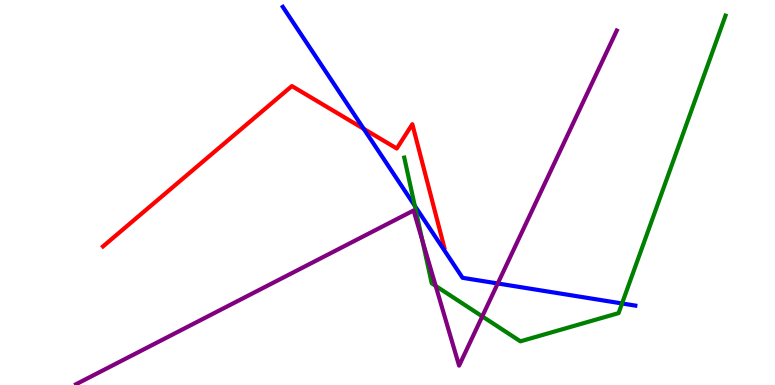[{'lines': ['blue', 'red'], 'intersections': [{'x': 4.69, 'y': 6.65}]}, {'lines': ['green', 'red'], 'intersections': []}, {'lines': ['purple', 'red'], 'intersections': []}, {'lines': ['blue', 'green'], 'intersections': [{'x': 5.35, 'y': 4.65}, {'x': 8.03, 'y': 2.12}]}, {'lines': ['blue', 'purple'], 'intersections': [{'x': 6.42, 'y': 2.64}]}, {'lines': ['green', 'purple'], 'intersections': [{'x': 5.45, 'y': 3.76}, {'x': 5.62, 'y': 2.57}, {'x': 6.22, 'y': 1.78}]}]